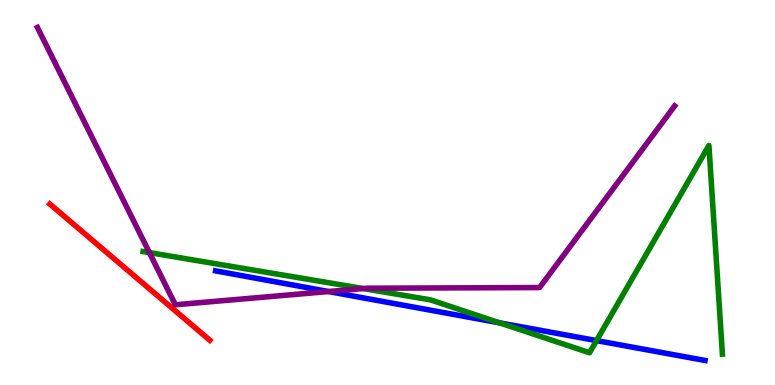[{'lines': ['blue', 'red'], 'intersections': []}, {'lines': ['green', 'red'], 'intersections': []}, {'lines': ['purple', 'red'], 'intersections': []}, {'lines': ['blue', 'green'], 'intersections': [{'x': 6.45, 'y': 1.61}, {'x': 7.7, 'y': 1.15}]}, {'lines': ['blue', 'purple'], 'intersections': [{'x': 4.24, 'y': 2.43}]}, {'lines': ['green', 'purple'], 'intersections': [{'x': 1.93, 'y': 3.44}, {'x': 4.69, 'y': 2.51}]}]